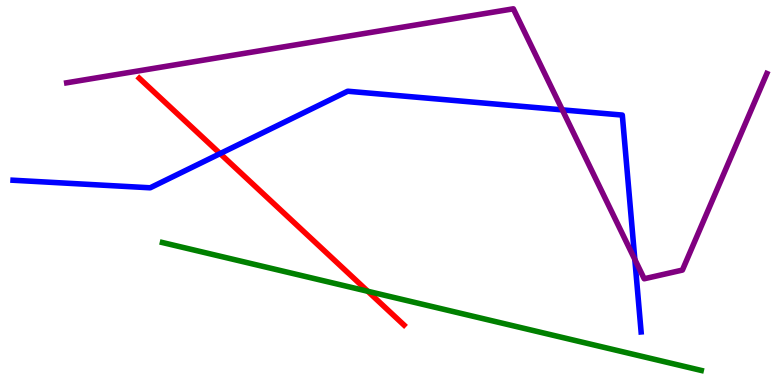[{'lines': ['blue', 'red'], 'intersections': [{'x': 2.84, 'y': 6.01}]}, {'lines': ['green', 'red'], 'intersections': [{'x': 4.75, 'y': 2.43}]}, {'lines': ['purple', 'red'], 'intersections': []}, {'lines': ['blue', 'green'], 'intersections': []}, {'lines': ['blue', 'purple'], 'intersections': [{'x': 7.26, 'y': 7.15}, {'x': 8.19, 'y': 3.26}]}, {'lines': ['green', 'purple'], 'intersections': []}]